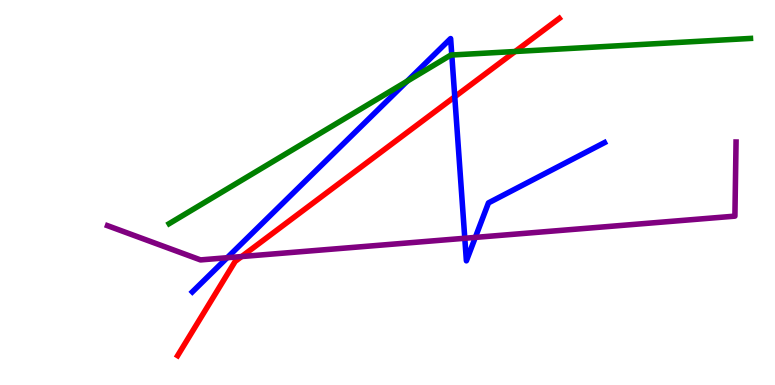[{'lines': ['blue', 'red'], 'intersections': [{'x': 5.87, 'y': 7.49}]}, {'lines': ['green', 'red'], 'intersections': [{'x': 6.65, 'y': 8.66}]}, {'lines': ['purple', 'red'], 'intersections': [{'x': 3.12, 'y': 3.34}]}, {'lines': ['blue', 'green'], 'intersections': [{'x': 5.25, 'y': 7.89}, {'x': 5.83, 'y': 8.57}]}, {'lines': ['blue', 'purple'], 'intersections': [{'x': 2.93, 'y': 3.31}, {'x': 6.0, 'y': 3.81}, {'x': 6.13, 'y': 3.83}]}, {'lines': ['green', 'purple'], 'intersections': []}]